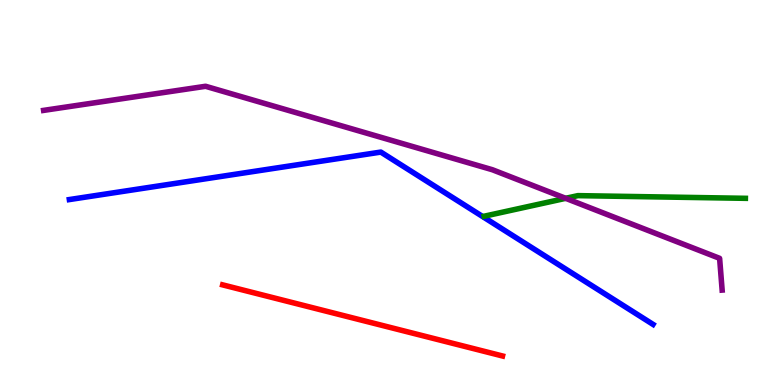[{'lines': ['blue', 'red'], 'intersections': []}, {'lines': ['green', 'red'], 'intersections': []}, {'lines': ['purple', 'red'], 'intersections': []}, {'lines': ['blue', 'green'], 'intersections': []}, {'lines': ['blue', 'purple'], 'intersections': []}, {'lines': ['green', 'purple'], 'intersections': [{'x': 7.3, 'y': 4.85}]}]